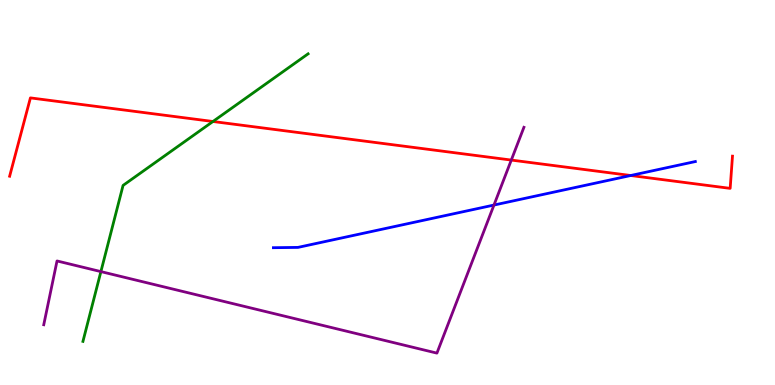[{'lines': ['blue', 'red'], 'intersections': [{'x': 8.14, 'y': 5.44}]}, {'lines': ['green', 'red'], 'intersections': [{'x': 2.75, 'y': 6.84}]}, {'lines': ['purple', 'red'], 'intersections': [{'x': 6.6, 'y': 5.84}]}, {'lines': ['blue', 'green'], 'intersections': []}, {'lines': ['blue', 'purple'], 'intersections': [{'x': 6.37, 'y': 4.67}]}, {'lines': ['green', 'purple'], 'intersections': [{'x': 1.3, 'y': 2.95}]}]